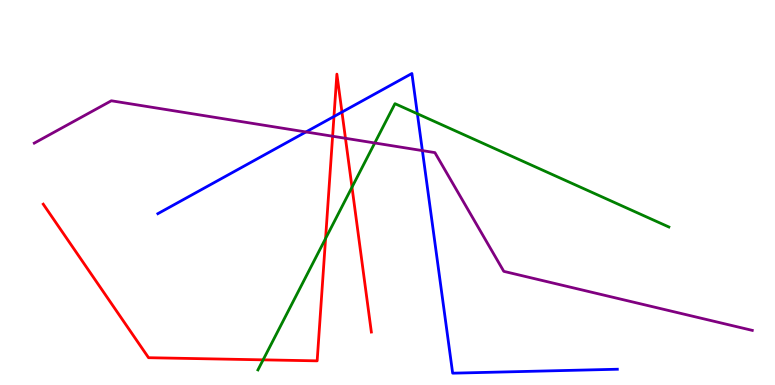[{'lines': ['blue', 'red'], 'intersections': [{'x': 4.31, 'y': 6.97}, {'x': 4.41, 'y': 7.09}]}, {'lines': ['green', 'red'], 'intersections': [{'x': 3.4, 'y': 0.653}, {'x': 4.2, 'y': 3.8}, {'x': 4.54, 'y': 5.14}]}, {'lines': ['purple', 'red'], 'intersections': [{'x': 4.29, 'y': 6.46}, {'x': 4.46, 'y': 6.41}]}, {'lines': ['blue', 'green'], 'intersections': [{'x': 5.39, 'y': 7.05}]}, {'lines': ['blue', 'purple'], 'intersections': [{'x': 3.95, 'y': 6.57}, {'x': 5.45, 'y': 6.09}]}, {'lines': ['green', 'purple'], 'intersections': [{'x': 4.84, 'y': 6.29}]}]